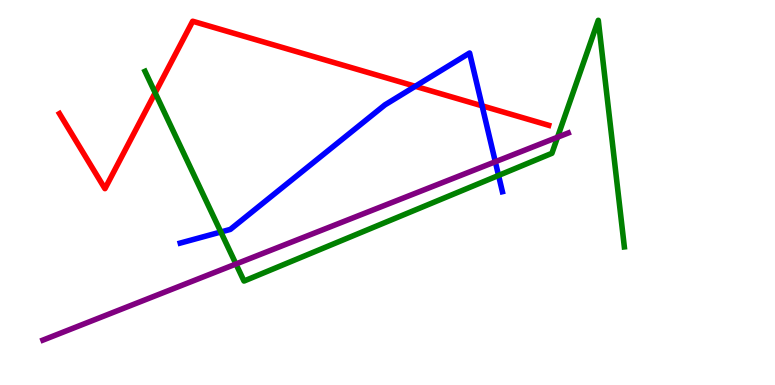[{'lines': ['blue', 'red'], 'intersections': [{'x': 5.36, 'y': 7.76}, {'x': 6.22, 'y': 7.25}]}, {'lines': ['green', 'red'], 'intersections': [{'x': 2.0, 'y': 7.59}]}, {'lines': ['purple', 'red'], 'intersections': []}, {'lines': ['blue', 'green'], 'intersections': [{'x': 2.85, 'y': 3.97}, {'x': 6.43, 'y': 5.44}]}, {'lines': ['blue', 'purple'], 'intersections': [{'x': 6.39, 'y': 5.8}]}, {'lines': ['green', 'purple'], 'intersections': [{'x': 3.04, 'y': 3.14}, {'x': 7.19, 'y': 6.44}]}]